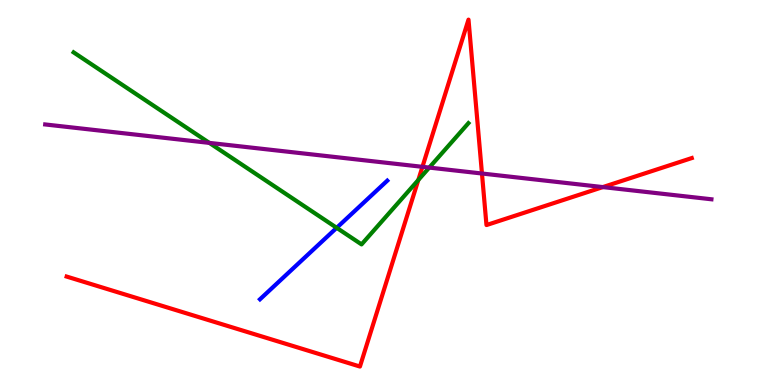[{'lines': ['blue', 'red'], 'intersections': []}, {'lines': ['green', 'red'], 'intersections': [{'x': 5.4, 'y': 5.32}]}, {'lines': ['purple', 'red'], 'intersections': [{'x': 5.45, 'y': 5.67}, {'x': 6.22, 'y': 5.49}, {'x': 7.78, 'y': 5.14}]}, {'lines': ['blue', 'green'], 'intersections': [{'x': 4.34, 'y': 4.08}]}, {'lines': ['blue', 'purple'], 'intersections': []}, {'lines': ['green', 'purple'], 'intersections': [{'x': 2.7, 'y': 6.29}, {'x': 5.54, 'y': 5.65}]}]